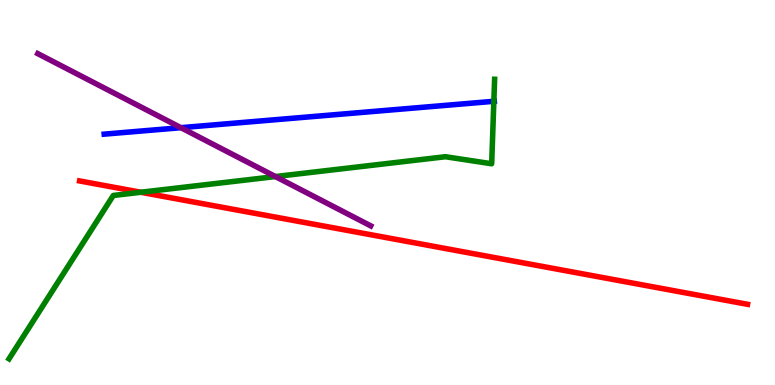[{'lines': ['blue', 'red'], 'intersections': []}, {'lines': ['green', 'red'], 'intersections': [{'x': 1.82, 'y': 5.01}]}, {'lines': ['purple', 'red'], 'intersections': []}, {'lines': ['blue', 'green'], 'intersections': [{'x': 6.37, 'y': 7.37}]}, {'lines': ['blue', 'purple'], 'intersections': [{'x': 2.33, 'y': 6.68}]}, {'lines': ['green', 'purple'], 'intersections': [{'x': 3.55, 'y': 5.41}]}]